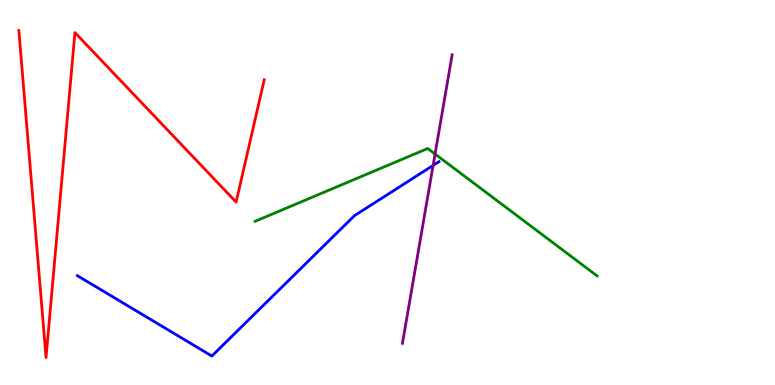[{'lines': ['blue', 'red'], 'intersections': []}, {'lines': ['green', 'red'], 'intersections': []}, {'lines': ['purple', 'red'], 'intersections': []}, {'lines': ['blue', 'green'], 'intersections': []}, {'lines': ['blue', 'purple'], 'intersections': [{'x': 5.59, 'y': 5.7}]}, {'lines': ['green', 'purple'], 'intersections': [{'x': 5.61, 'y': 6.0}]}]